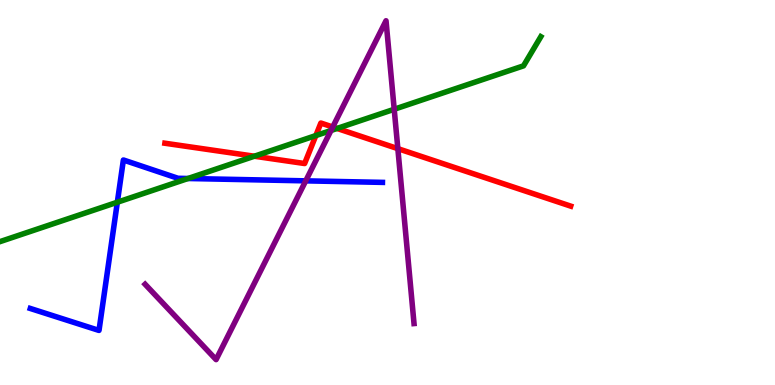[{'lines': ['blue', 'red'], 'intersections': []}, {'lines': ['green', 'red'], 'intersections': [{'x': 3.28, 'y': 5.94}, {'x': 4.08, 'y': 6.48}, {'x': 4.35, 'y': 6.66}]}, {'lines': ['purple', 'red'], 'intersections': [{'x': 4.29, 'y': 6.7}, {'x': 5.13, 'y': 6.14}]}, {'lines': ['blue', 'green'], 'intersections': [{'x': 1.51, 'y': 4.75}, {'x': 2.43, 'y': 5.36}]}, {'lines': ['blue', 'purple'], 'intersections': [{'x': 3.94, 'y': 5.3}]}, {'lines': ['green', 'purple'], 'intersections': [{'x': 4.27, 'y': 6.61}, {'x': 5.09, 'y': 7.16}]}]